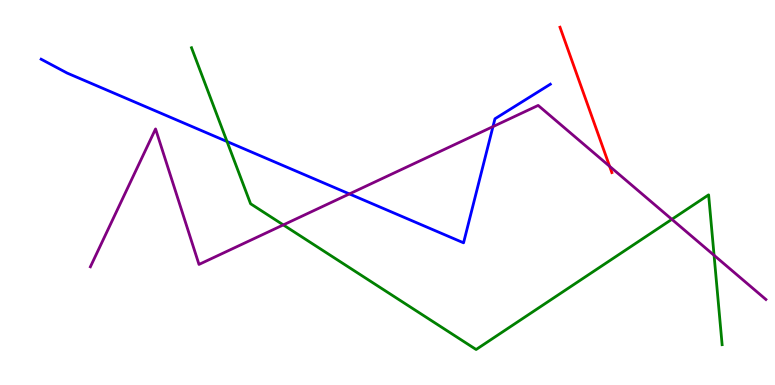[{'lines': ['blue', 'red'], 'intersections': []}, {'lines': ['green', 'red'], 'intersections': []}, {'lines': ['purple', 'red'], 'intersections': [{'x': 7.87, 'y': 5.68}]}, {'lines': ['blue', 'green'], 'intersections': [{'x': 2.93, 'y': 6.32}]}, {'lines': ['blue', 'purple'], 'intersections': [{'x': 4.51, 'y': 4.96}, {'x': 6.36, 'y': 6.71}]}, {'lines': ['green', 'purple'], 'intersections': [{'x': 3.66, 'y': 4.16}, {'x': 8.67, 'y': 4.3}, {'x': 9.21, 'y': 3.37}]}]